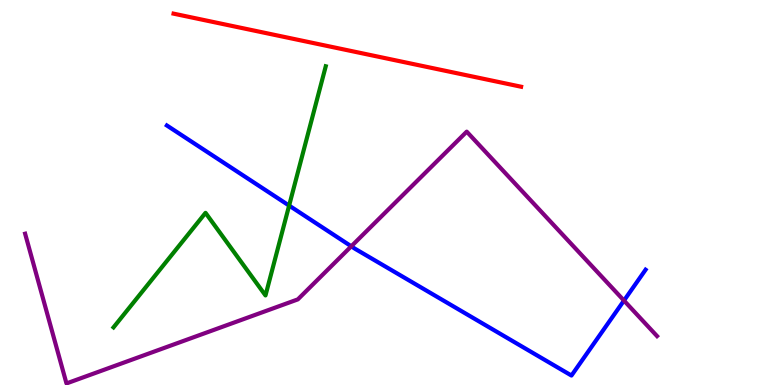[{'lines': ['blue', 'red'], 'intersections': []}, {'lines': ['green', 'red'], 'intersections': []}, {'lines': ['purple', 'red'], 'intersections': []}, {'lines': ['blue', 'green'], 'intersections': [{'x': 3.73, 'y': 4.66}]}, {'lines': ['blue', 'purple'], 'intersections': [{'x': 4.53, 'y': 3.6}, {'x': 8.05, 'y': 2.19}]}, {'lines': ['green', 'purple'], 'intersections': []}]